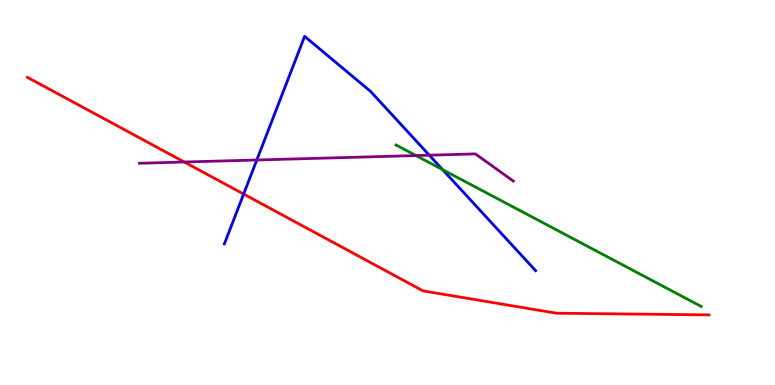[{'lines': ['blue', 'red'], 'intersections': [{'x': 3.14, 'y': 4.96}]}, {'lines': ['green', 'red'], 'intersections': []}, {'lines': ['purple', 'red'], 'intersections': [{'x': 2.38, 'y': 5.79}]}, {'lines': ['blue', 'green'], 'intersections': [{'x': 5.71, 'y': 5.59}]}, {'lines': ['blue', 'purple'], 'intersections': [{'x': 3.31, 'y': 5.84}, {'x': 5.54, 'y': 5.97}]}, {'lines': ['green', 'purple'], 'intersections': [{'x': 5.37, 'y': 5.96}]}]